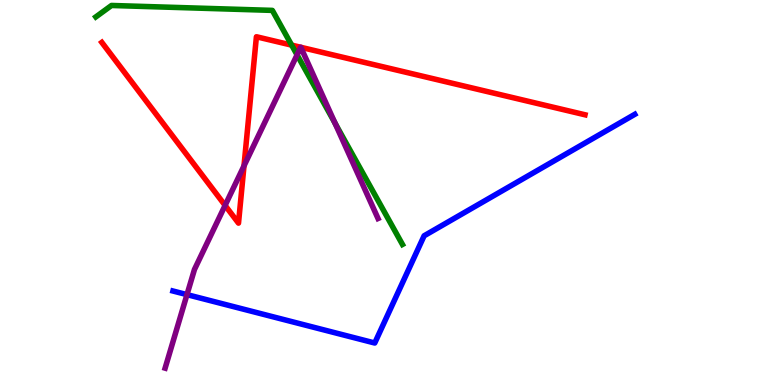[{'lines': ['blue', 'red'], 'intersections': []}, {'lines': ['green', 'red'], 'intersections': [{'x': 3.76, 'y': 8.83}]}, {'lines': ['purple', 'red'], 'intersections': [{'x': 2.9, 'y': 4.66}, {'x': 3.15, 'y': 5.69}, {'x': 3.88, 'y': 8.77}, {'x': 3.88, 'y': 8.77}]}, {'lines': ['blue', 'green'], 'intersections': []}, {'lines': ['blue', 'purple'], 'intersections': [{'x': 2.41, 'y': 2.35}]}, {'lines': ['green', 'purple'], 'intersections': [{'x': 3.83, 'y': 8.57}, {'x': 4.32, 'y': 6.8}]}]